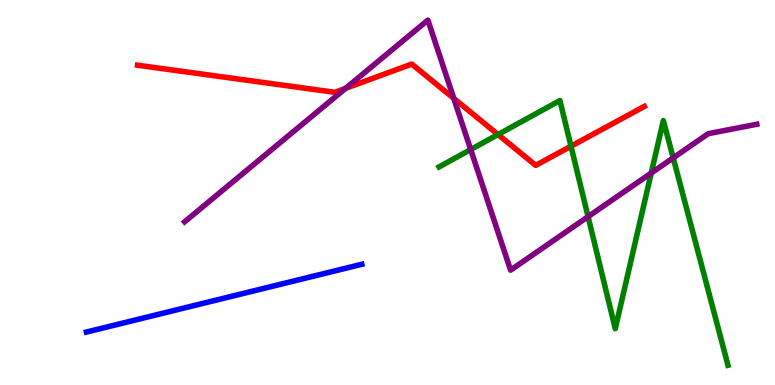[{'lines': ['blue', 'red'], 'intersections': []}, {'lines': ['green', 'red'], 'intersections': [{'x': 6.43, 'y': 6.51}, {'x': 7.37, 'y': 6.2}]}, {'lines': ['purple', 'red'], 'intersections': [{'x': 4.46, 'y': 7.71}, {'x': 5.86, 'y': 7.44}]}, {'lines': ['blue', 'green'], 'intersections': []}, {'lines': ['blue', 'purple'], 'intersections': []}, {'lines': ['green', 'purple'], 'intersections': [{'x': 6.07, 'y': 6.12}, {'x': 7.59, 'y': 4.37}, {'x': 8.4, 'y': 5.51}, {'x': 8.69, 'y': 5.9}]}]